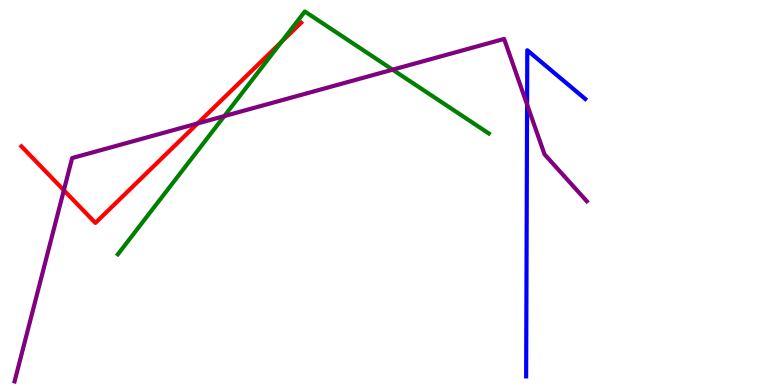[{'lines': ['blue', 'red'], 'intersections': []}, {'lines': ['green', 'red'], 'intersections': [{'x': 3.63, 'y': 8.91}]}, {'lines': ['purple', 'red'], 'intersections': [{'x': 0.824, 'y': 5.06}, {'x': 2.55, 'y': 6.79}]}, {'lines': ['blue', 'green'], 'intersections': []}, {'lines': ['blue', 'purple'], 'intersections': [{'x': 6.8, 'y': 7.28}]}, {'lines': ['green', 'purple'], 'intersections': [{'x': 2.89, 'y': 6.98}, {'x': 5.07, 'y': 8.19}]}]